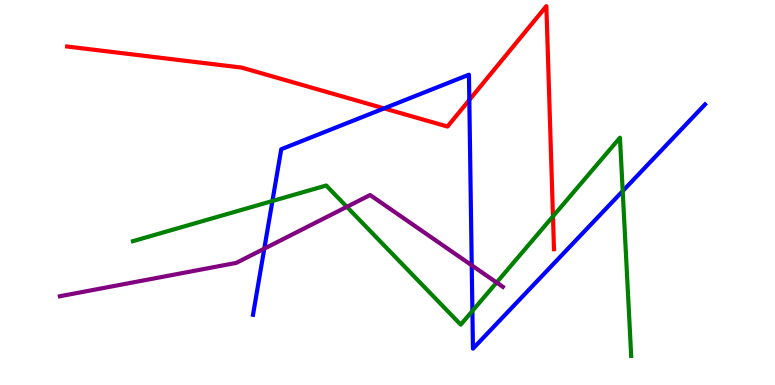[{'lines': ['blue', 'red'], 'intersections': [{'x': 4.96, 'y': 7.18}, {'x': 6.06, 'y': 7.4}]}, {'lines': ['green', 'red'], 'intersections': [{'x': 7.14, 'y': 4.38}]}, {'lines': ['purple', 'red'], 'intersections': []}, {'lines': ['blue', 'green'], 'intersections': [{'x': 3.52, 'y': 4.78}, {'x': 6.1, 'y': 1.92}, {'x': 8.03, 'y': 5.04}]}, {'lines': ['blue', 'purple'], 'intersections': [{'x': 3.41, 'y': 3.54}, {'x': 6.09, 'y': 3.11}]}, {'lines': ['green', 'purple'], 'intersections': [{'x': 4.48, 'y': 4.63}, {'x': 6.41, 'y': 2.66}]}]